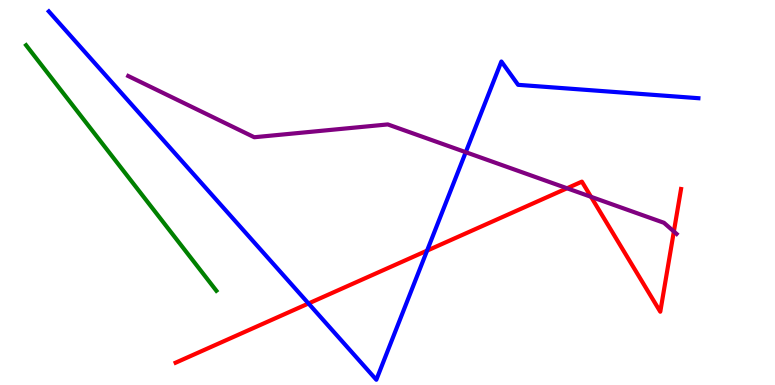[{'lines': ['blue', 'red'], 'intersections': [{'x': 3.98, 'y': 2.12}, {'x': 5.51, 'y': 3.49}]}, {'lines': ['green', 'red'], 'intersections': []}, {'lines': ['purple', 'red'], 'intersections': [{'x': 7.32, 'y': 5.11}, {'x': 7.63, 'y': 4.89}, {'x': 8.69, 'y': 3.99}]}, {'lines': ['blue', 'green'], 'intersections': []}, {'lines': ['blue', 'purple'], 'intersections': [{'x': 6.01, 'y': 6.05}]}, {'lines': ['green', 'purple'], 'intersections': []}]